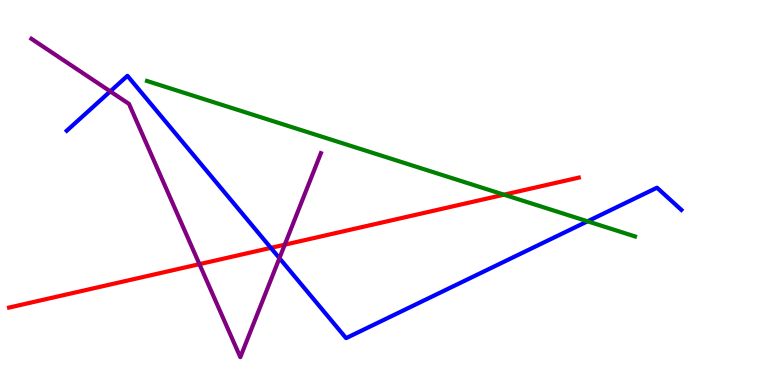[{'lines': ['blue', 'red'], 'intersections': [{'x': 3.49, 'y': 3.56}]}, {'lines': ['green', 'red'], 'intersections': [{'x': 6.5, 'y': 4.94}]}, {'lines': ['purple', 'red'], 'intersections': [{'x': 2.57, 'y': 3.14}, {'x': 3.67, 'y': 3.64}]}, {'lines': ['blue', 'green'], 'intersections': [{'x': 7.58, 'y': 4.25}]}, {'lines': ['blue', 'purple'], 'intersections': [{'x': 1.42, 'y': 7.63}, {'x': 3.61, 'y': 3.29}]}, {'lines': ['green', 'purple'], 'intersections': []}]